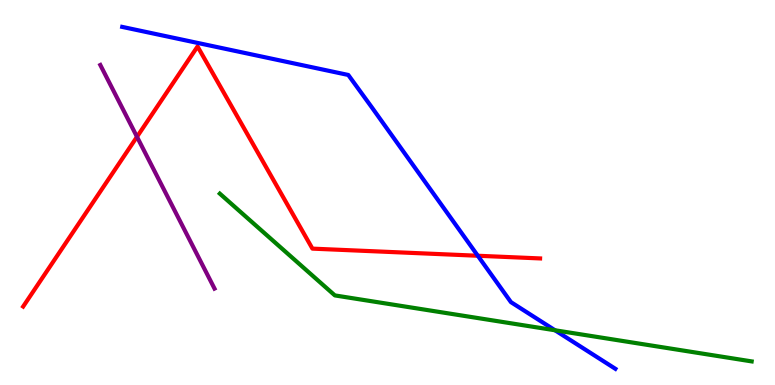[{'lines': ['blue', 'red'], 'intersections': [{'x': 6.17, 'y': 3.36}]}, {'lines': ['green', 'red'], 'intersections': []}, {'lines': ['purple', 'red'], 'intersections': [{'x': 1.77, 'y': 6.45}]}, {'lines': ['blue', 'green'], 'intersections': [{'x': 7.16, 'y': 1.42}]}, {'lines': ['blue', 'purple'], 'intersections': []}, {'lines': ['green', 'purple'], 'intersections': []}]